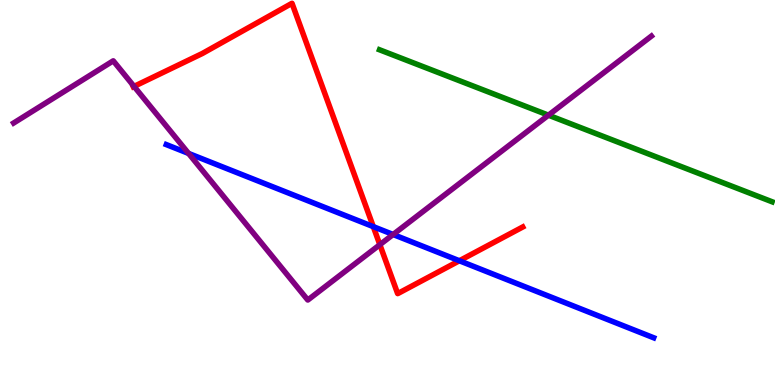[{'lines': ['blue', 'red'], 'intersections': [{'x': 4.82, 'y': 4.11}, {'x': 5.93, 'y': 3.23}]}, {'lines': ['green', 'red'], 'intersections': []}, {'lines': ['purple', 'red'], 'intersections': [{'x': 1.73, 'y': 7.76}, {'x': 4.9, 'y': 3.64}]}, {'lines': ['blue', 'green'], 'intersections': []}, {'lines': ['blue', 'purple'], 'intersections': [{'x': 2.43, 'y': 6.01}, {'x': 5.07, 'y': 3.91}]}, {'lines': ['green', 'purple'], 'intersections': [{'x': 7.08, 'y': 7.01}]}]